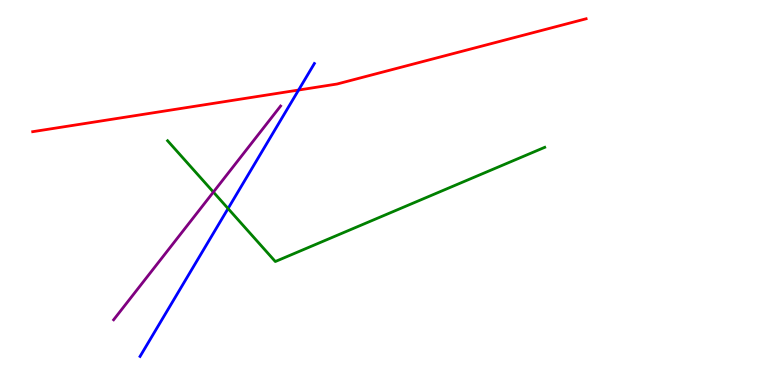[{'lines': ['blue', 'red'], 'intersections': [{'x': 3.85, 'y': 7.66}]}, {'lines': ['green', 'red'], 'intersections': []}, {'lines': ['purple', 'red'], 'intersections': []}, {'lines': ['blue', 'green'], 'intersections': [{'x': 2.94, 'y': 4.58}]}, {'lines': ['blue', 'purple'], 'intersections': []}, {'lines': ['green', 'purple'], 'intersections': [{'x': 2.75, 'y': 5.01}]}]